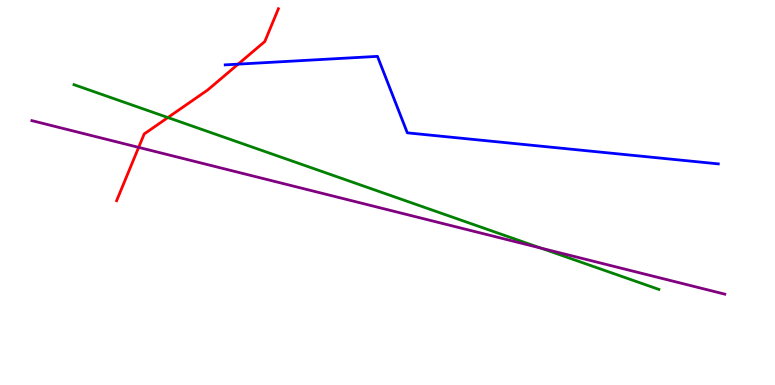[{'lines': ['blue', 'red'], 'intersections': [{'x': 3.07, 'y': 8.33}]}, {'lines': ['green', 'red'], 'intersections': [{'x': 2.17, 'y': 6.95}]}, {'lines': ['purple', 'red'], 'intersections': [{'x': 1.79, 'y': 6.17}]}, {'lines': ['blue', 'green'], 'intersections': []}, {'lines': ['blue', 'purple'], 'intersections': []}, {'lines': ['green', 'purple'], 'intersections': [{'x': 6.98, 'y': 3.56}]}]